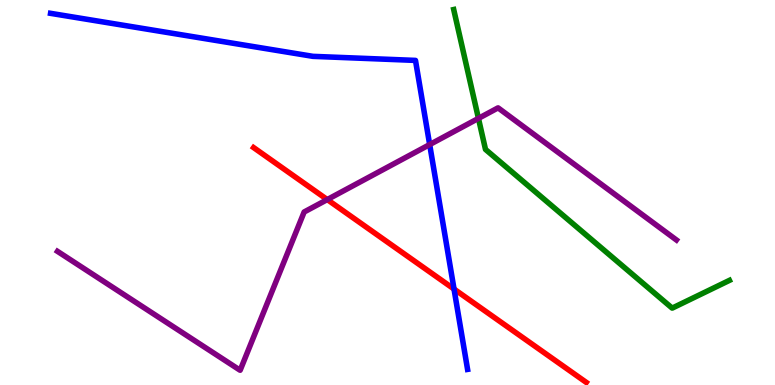[{'lines': ['blue', 'red'], 'intersections': [{'x': 5.86, 'y': 2.49}]}, {'lines': ['green', 'red'], 'intersections': []}, {'lines': ['purple', 'red'], 'intersections': [{'x': 4.22, 'y': 4.82}]}, {'lines': ['blue', 'green'], 'intersections': []}, {'lines': ['blue', 'purple'], 'intersections': [{'x': 5.54, 'y': 6.24}]}, {'lines': ['green', 'purple'], 'intersections': [{'x': 6.17, 'y': 6.93}]}]